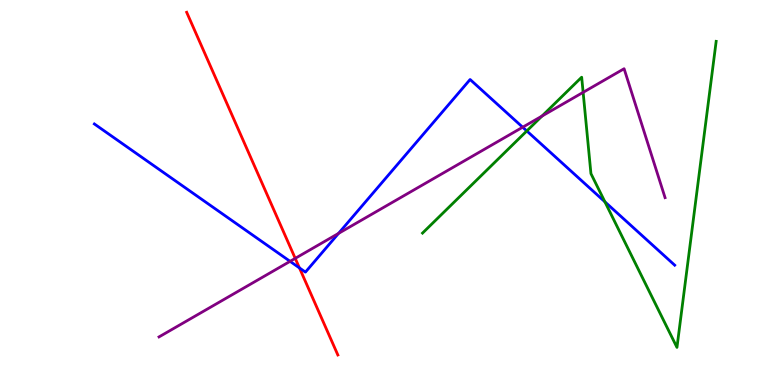[{'lines': ['blue', 'red'], 'intersections': [{'x': 3.86, 'y': 3.04}]}, {'lines': ['green', 'red'], 'intersections': []}, {'lines': ['purple', 'red'], 'intersections': [{'x': 3.81, 'y': 3.29}]}, {'lines': ['blue', 'green'], 'intersections': [{'x': 6.8, 'y': 6.6}, {'x': 7.81, 'y': 4.76}]}, {'lines': ['blue', 'purple'], 'intersections': [{'x': 3.74, 'y': 3.21}, {'x': 4.37, 'y': 3.94}, {'x': 6.74, 'y': 6.7}]}, {'lines': ['green', 'purple'], 'intersections': [{'x': 6.99, 'y': 6.98}, {'x': 7.52, 'y': 7.6}]}]